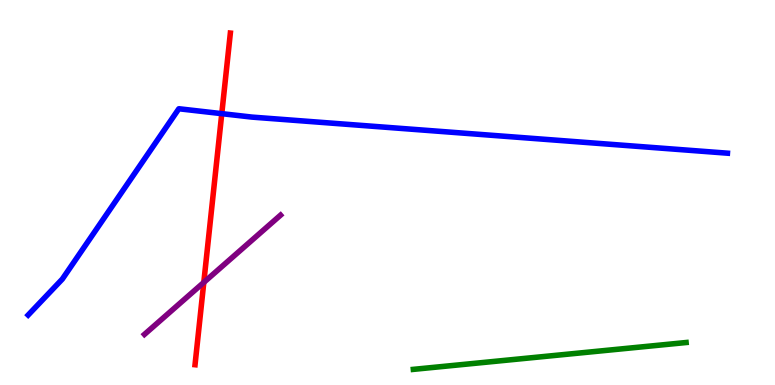[{'lines': ['blue', 'red'], 'intersections': [{'x': 2.86, 'y': 7.05}]}, {'lines': ['green', 'red'], 'intersections': []}, {'lines': ['purple', 'red'], 'intersections': [{'x': 2.63, 'y': 2.66}]}, {'lines': ['blue', 'green'], 'intersections': []}, {'lines': ['blue', 'purple'], 'intersections': []}, {'lines': ['green', 'purple'], 'intersections': []}]